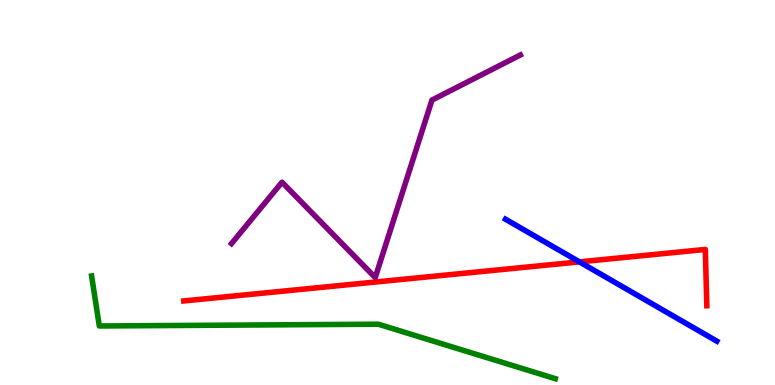[{'lines': ['blue', 'red'], 'intersections': [{'x': 7.48, 'y': 3.2}]}, {'lines': ['green', 'red'], 'intersections': []}, {'lines': ['purple', 'red'], 'intersections': []}, {'lines': ['blue', 'green'], 'intersections': []}, {'lines': ['blue', 'purple'], 'intersections': []}, {'lines': ['green', 'purple'], 'intersections': []}]